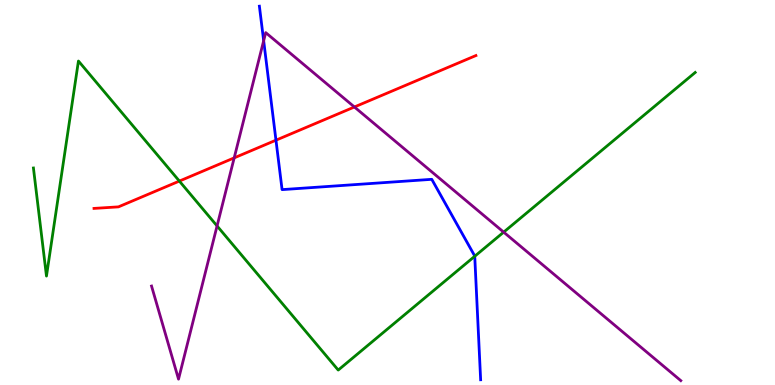[{'lines': ['blue', 'red'], 'intersections': [{'x': 3.56, 'y': 6.36}]}, {'lines': ['green', 'red'], 'intersections': [{'x': 2.31, 'y': 5.3}]}, {'lines': ['purple', 'red'], 'intersections': [{'x': 3.02, 'y': 5.9}, {'x': 4.57, 'y': 7.22}]}, {'lines': ['blue', 'green'], 'intersections': [{'x': 6.13, 'y': 3.34}]}, {'lines': ['blue', 'purple'], 'intersections': [{'x': 3.4, 'y': 8.94}]}, {'lines': ['green', 'purple'], 'intersections': [{'x': 2.8, 'y': 4.13}, {'x': 6.5, 'y': 3.97}]}]